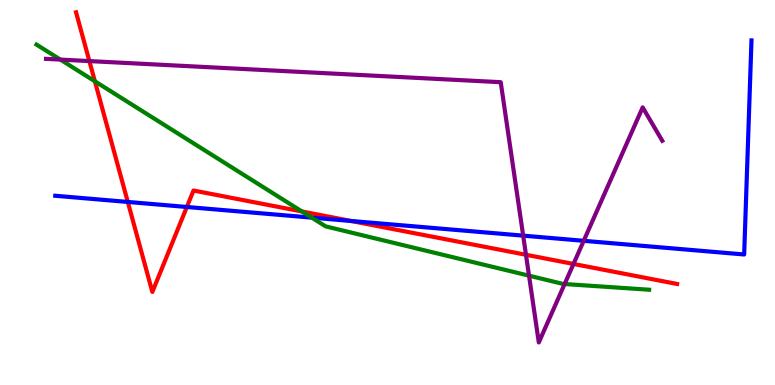[{'lines': ['blue', 'red'], 'intersections': [{'x': 1.65, 'y': 4.75}, {'x': 2.41, 'y': 4.62}, {'x': 4.53, 'y': 4.26}]}, {'lines': ['green', 'red'], 'intersections': [{'x': 1.22, 'y': 7.89}, {'x': 3.9, 'y': 4.51}]}, {'lines': ['purple', 'red'], 'intersections': [{'x': 1.15, 'y': 8.41}, {'x': 6.79, 'y': 3.38}, {'x': 7.4, 'y': 3.14}]}, {'lines': ['blue', 'green'], 'intersections': [{'x': 4.02, 'y': 4.35}]}, {'lines': ['blue', 'purple'], 'intersections': [{'x': 6.75, 'y': 3.88}, {'x': 7.53, 'y': 3.75}]}, {'lines': ['green', 'purple'], 'intersections': [{'x': 0.779, 'y': 8.45}, {'x': 6.83, 'y': 2.84}, {'x': 7.29, 'y': 2.62}]}]